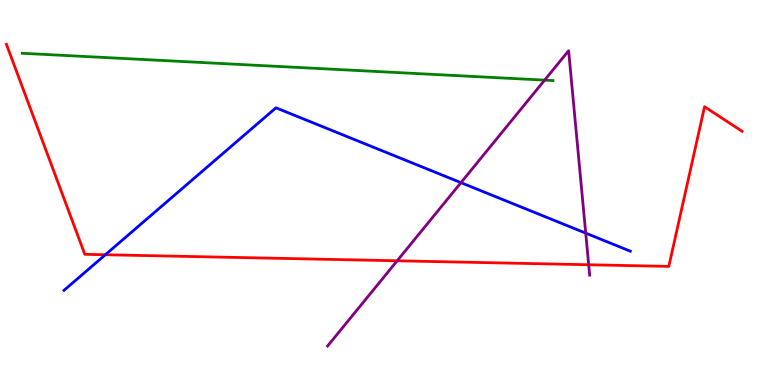[{'lines': ['blue', 'red'], 'intersections': [{'x': 1.36, 'y': 3.38}]}, {'lines': ['green', 'red'], 'intersections': []}, {'lines': ['purple', 'red'], 'intersections': [{'x': 5.12, 'y': 3.23}, {'x': 7.6, 'y': 3.12}]}, {'lines': ['blue', 'green'], 'intersections': []}, {'lines': ['blue', 'purple'], 'intersections': [{'x': 5.95, 'y': 5.26}, {'x': 7.56, 'y': 3.94}]}, {'lines': ['green', 'purple'], 'intersections': [{'x': 7.03, 'y': 7.92}]}]